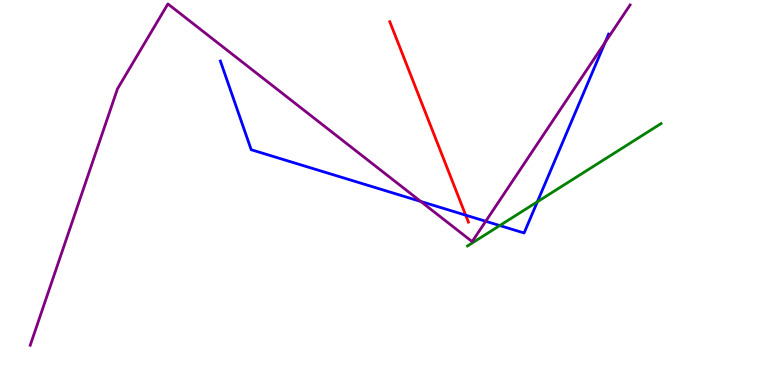[{'lines': ['blue', 'red'], 'intersections': [{'x': 6.01, 'y': 4.41}]}, {'lines': ['green', 'red'], 'intersections': []}, {'lines': ['purple', 'red'], 'intersections': []}, {'lines': ['blue', 'green'], 'intersections': [{'x': 6.45, 'y': 4.14}, {'x': 6.93, 'y': 4.76}]}, {'lines': ['blue', 'purple'], 'intersections': [{'x': 5.43, 'y': 4.77}, {'x': 6.27, 'y': 4.25}, {'x': 7.81, 'y': 8.9}]}, {'lines': ['green', 'purple'], 'intersections': []}]